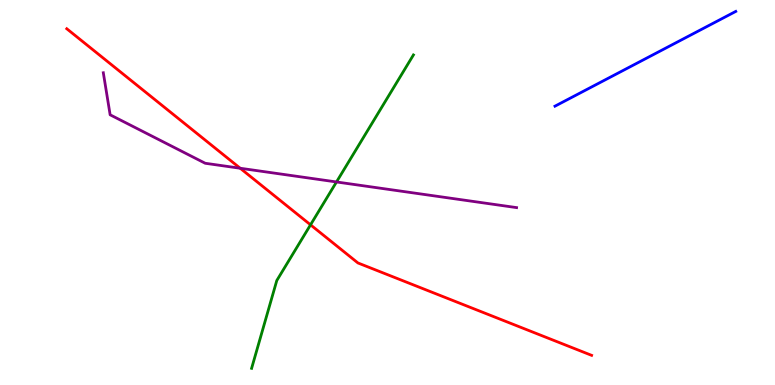[{'lines': ['blue', 'red'], 'intersections': []}, {'lines': ['green', 'red'], 'intersections': [{'x': 4.01, 'y': 4.16}]}, {'lines': ['purple', 'red'], 'intersections': [{'x': 3.1, 'y': 5.63}]}, {'lines': ['blue', 'green'], 'intersections': []}, {'lines': ['blue', 'purple'], 'intersections': []}, {'lines': ['green', 'purple'], 'intersections': [{'x': 4.34, 'y': 5.27}]}]